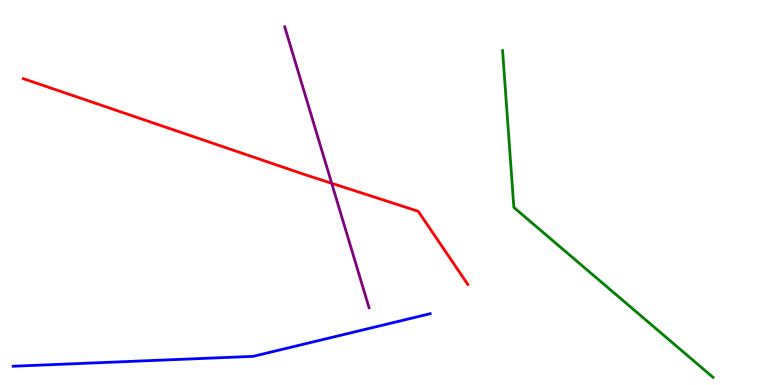[{'lines': ['blue', 'red'], 'intersections': []}, {'lines': ['green', 'red'], 'intersections': []}, {'lines': ['purple', 'red'], 'intersections': [{'x': 4.28, 'y': 5.24}]}, {'lines': ['blue', 'green'], 'intersections': []}, {'lines': ['blue', 'purple'], 'intersections': []}, {'lines': ['green', 'purple'], 'intersections': []}]